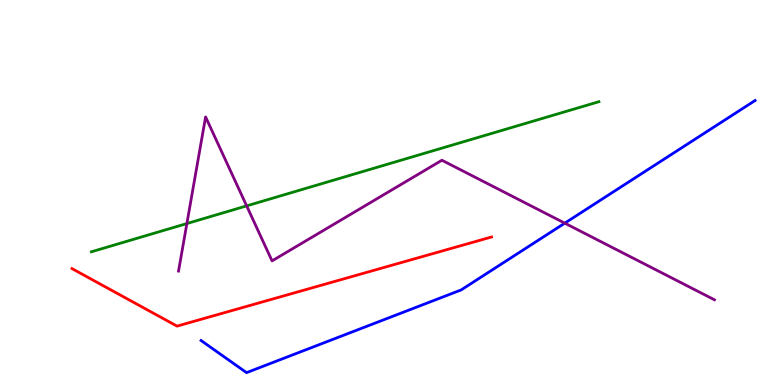[{'lines': ['blue', 'red'], 'intersections': []}, {'lines': ['green', 'red'], 'intersections': []}, {'lines': ['purple', 'red'], 'intersections': []}, {'lines': ['blue', 'green'], 'intersections': []}, {'lines': ['blue', 'purple'], 'intersections': [{'x': 7.29, 'y': 4.2}]}, {'lines': ['green', 'purple'], 'intersections': [{'x': 2.41, 'y': 4.19}, {'x': 3.18, 'y': 4.65}]}]